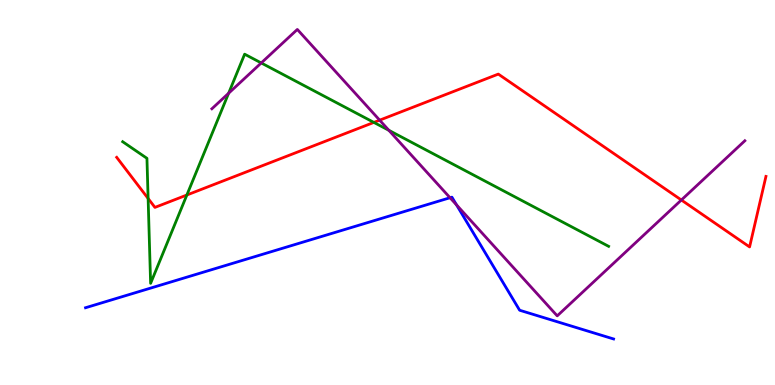[{'lines': ['blue', 'red'], 'intersections': []}, {'lines': ['green', 'red'], 'intersections': [{'x': 1.91, 'y': 4.84}, {'x': 2.41, 'y': 4.93}, {'x': 4.82, 'y': 6.82}]}, {'lines': ['purple', 'red'], 'intersections': [{'x': 4.9, 'y': 6.88}, {'x': 8.79, 'y': 4.81}]}, {'lines': ['blue', 'green'], 'intersections': []}, {'lines': ['blue', 'purple'], 'intersections': [{'x': 5.81, 'y': 4.86}, {'x': 5.89, 'y': 4.68}]}, {'lines': ['green', 'purple'], 'intersections': [{'x': 2.95, 'y': 7.58}, {'x': 3.37, 'y': 8.36}, {'x': 5.02, 'y': 6.61}]}]